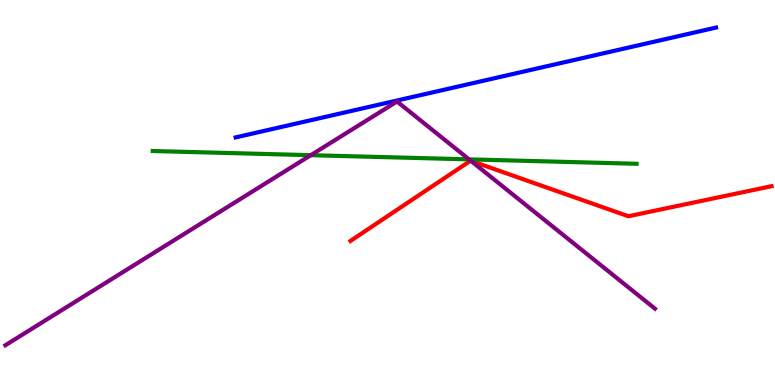[{'lines': ['blue', 'red'], 'intersections': []}, {'lines': ['green', 'red'], 'intersections': []}, {'lines': ['purple', 'red'], 'intersections': [{'x': 6.08, 'y': 5.82}]}, {'lines': ['blue', 'green'], 'intersections': []}, {'lines': ['blue', 'purple'], 'intersections': []}, {'lines': ['green', 'purple'], 'intersections': [{'x': 4.01, 'y': 5.97}, {'x': 6.05, 'y': 5.86}]}]